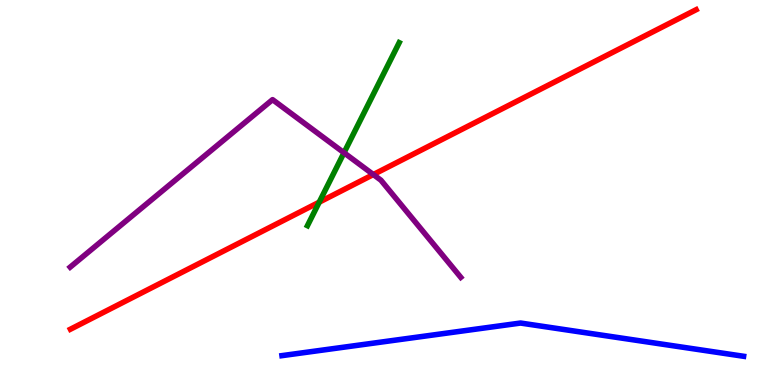[{'lines': ['blue', 'red'], 'intersections': []}, {'lines': ['green', 'red'], 'intersections': [{'x': 4.12, 'y': 4.75}]}, {'lines': ['purple', 'red'], 'intersections': [{'x': 4.82, 'y': 5.47}]}, {'lines': ['blue', 'green'], 'intersections': []}, {'lines': ['blue', 'purple'], 'intersections': []}, {'lines': ['green', 'purple'], 'intersections': [{'x': 4.44, 'y': 6.03}]}]